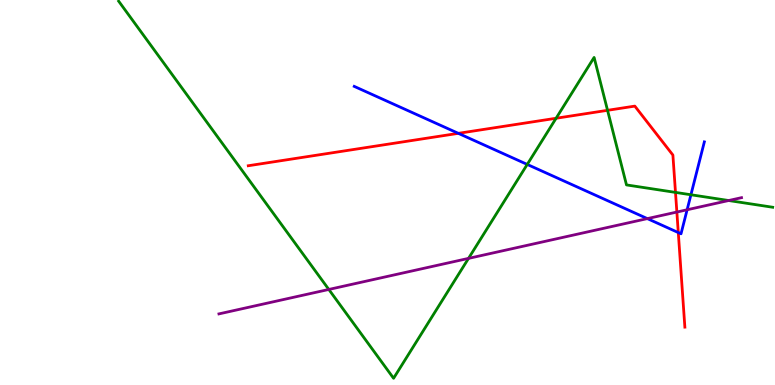[{'lines': ['blue', 'red'], 'intersections': [{'x': 5.91, 'y': 6.54}, {'x': 8.75, 'y': 3.96}]}, {'lines': ['green', 'red'], 'intersections': [{'x': 7.18, 'y': 6.93}, {'x': 7.84, 'y': 7.13}, {'x': 8.72, 'y': 5.0}]}, {'lines': ['purple', 'red'], 'intersections': [{'x': 8.73, 'y': 4.49}]}, {'lines': ['blue', 'green'], 'intersections': [{'x': 6.8, 'y': 5.73}, {'x': 8.92, 'y': 4.94}]}, {'lines': ['blue', 'purple'], 'intersections': [{'x': 8.35, 'y': 4.32}, {'x': 8.87, 'y': 4.55}]}, {'lines': ['green', 'purple'], 'intersections': [{'x': 4.24, 'y': 2.48}, {'x': 6.05, 'y': 3.29}, {'x': 9.4, 'y': 4.79}]}]